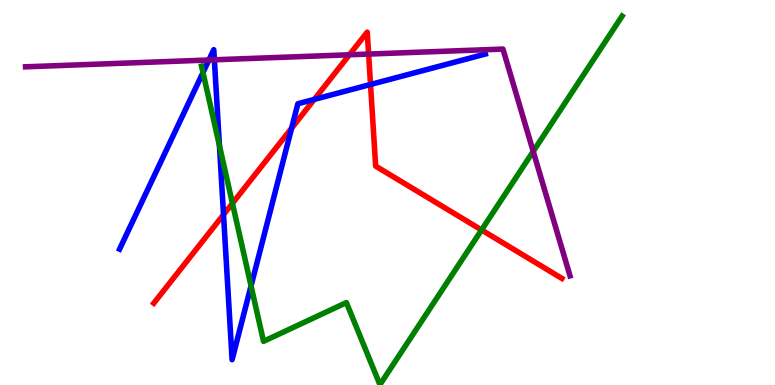[{'lines': ['blue', 'red'], 'intersections': [{'x': 2.88, 'y': 4.42}, {'x': 3.76, 'y': 6.67}, {'x': 4.06, 'y': 7.42}, {'x': 4.78, 'y': 7.81}]}, {'lines': ['green', 'red'], 'intersections': [{'x': 3.0, 'y': 4.72}, {'x': 6.21, 'y': 4.03}]}, {'lines': ['purple', 'red'], 'intersections': [{'x': 4.51, 'y': 8.58}, {'x': 4.76, 'y': 8.6}]}, {'lines': ['blue', 'green'], 'intersections': [{'x': 2.62, 'y': 8.12}, {'x': 2.83, 'y': 6.22}, {'x': 3.24, 'y': 2.57}]}, {'lines': ['blue', 'purple'], 'intersections': [{'x': 2.7, 'y': 8.44}, {'x': 2.77, 'y': 8.45}]}, {'lines': ['green', 'purple'], 'intersections': [{'x': 6.88, 'y': 6.07}]}]